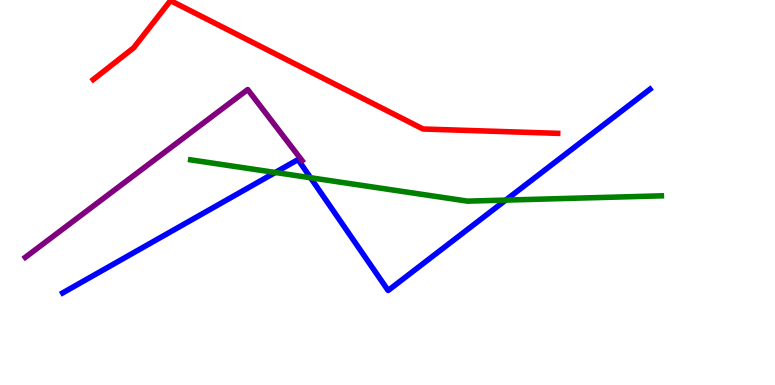[{'lines': ['blue', 'red'], 'intersections': []}, {'lines': ['green', 'red'], 'intersections': []}, {'lines': ['purple', 'red'], 'intersections': []}, {'lines': ['blue', 'green'], 'intersections': [{'x': 3.55, 'y': 5.52}, {'x': 4.01, 'y': 5.38}, {'x': 6.53, 'y': 4.8}]}, {'lines': ['blue', 'purple'], 'intersections': []}, {'lines': ['green', 'purple'], 'intersections': []}]